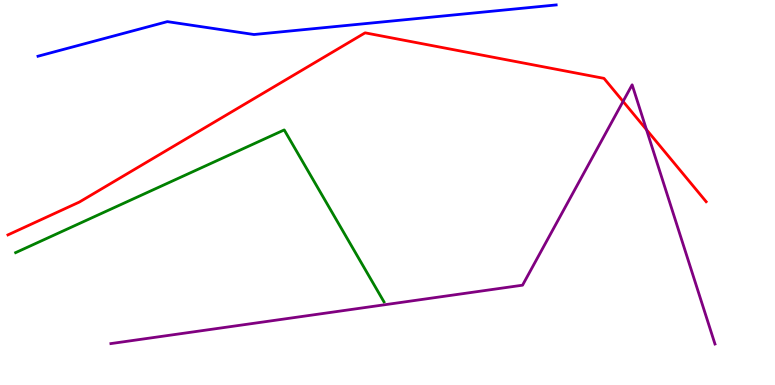[{'lines': ['blue', 'red'], 'intersections': []}, {'lines': ['green', 'red'], 'intersections': []}, {'lines': ['purple', 'red'], 'intersections': [{'x': 8.04, 'y': 7.37}, {'x': 8.34, 'y': 6.63}]}, {'lines': ['blue', 'green'], 'intersections': []}, {'lines': ['blue', 'purple'], 'intersections': []}, {'lines': ['green', 'purple'], 'intersections': []}]